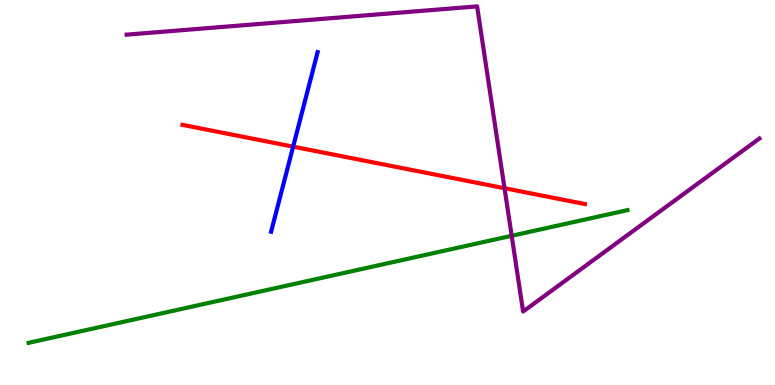[{'lines': ['blue', 'red'], 'intersections': [{'x': 3.78, 'y': 6.19}]}, {'lines': ['green', 'red'], 'intersections': []}, {'lines': ['purple', 'red'], 'intersections': [{'x': 6.51, 'y': 5.11}]}, {'lines': ['blue', 'green'], 'intersections': []}, {'lines': ['blue', 'purple'], 'intersections': []}, {'lines': ['green', 'purple'], 'intersections': [{'x': 6.6, 'y': 3.88}]}]